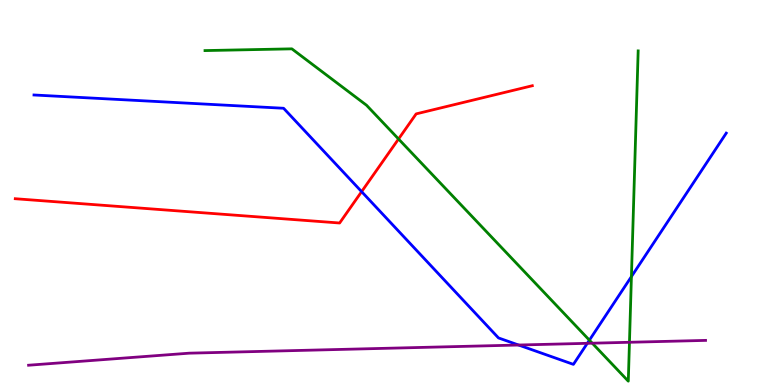[{'lines': ['blue', 'red'], 'intersections': [{'x': 4.67, 'y': 5.02}]}, {'lines': ['green', 'red'], 'intersections': [{'x': 5.14, 'y': 6.39}]}, {'lines': ['purple', 'red'], 'intersections': []}, {'lines': ['blue', 'green'], 'intersections': [{'x': 7.61, 'y': 1.16}, {'x': 8.15, 'y': 2.82}]}, {'lines': ['blue', 'purple'], 'intersections': [{'x': 6.69, 'y': 1.04}, {'x': 7.58, 'y': 1.08}]}, {'lines': ['green', 'purple'], 'intersections': [{'x': 7.64, 'y': 1.09}, {'x': 8.12, 'y': 1.11}]}]